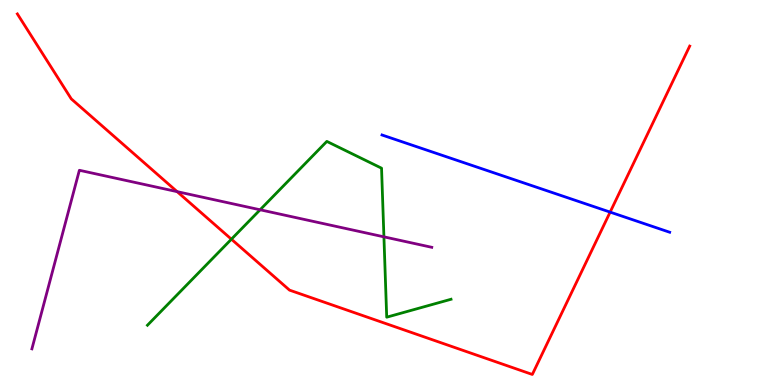[{'lines': ['blue', 'red'], 'intersections': [{'x': 7.87, 'y': 4.49}]}, {'lines': ['green', 'red'], 'intersections': [{'x': 2.99, 'y': 3.79}]}, {'lines': ['purple', 'red'], 'intersections': [{'x': 2.29, 'y': 5.02}]}, {'lines': ['blue', 'green'], 'intersections': []}, {'lines': ['blue', 'purple'], 'intersections': []}, {'lines': ['green', 'purple'], 'intersections': [{'x': 3.36, 'y': 4.55}, {'x': 4.95, 'y': 3.85}]}]